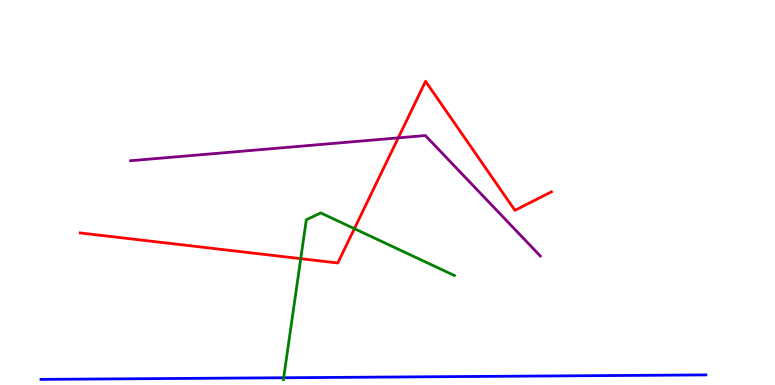[{'lines': ['blue', 'red'], 'intersections': []}, {'lines': ['green', 'red'], 'intersections': [{'x': 3.88, 'y': 3.28}, {'x': 4.57, 'y': 4.06}]}, {'lines': ['purple', 'red'], 'intersections': [{'x': 5.14, 'y': 6.42}]}, {'lines': ['blue', 'green'], 'intersections': [{'x': 3.66, 'y': 0.188}]}, {'lines': ['blue', 'purple'], 'intersections': []}, {'lines': ['green', 'purple'], 'intersections': []}]